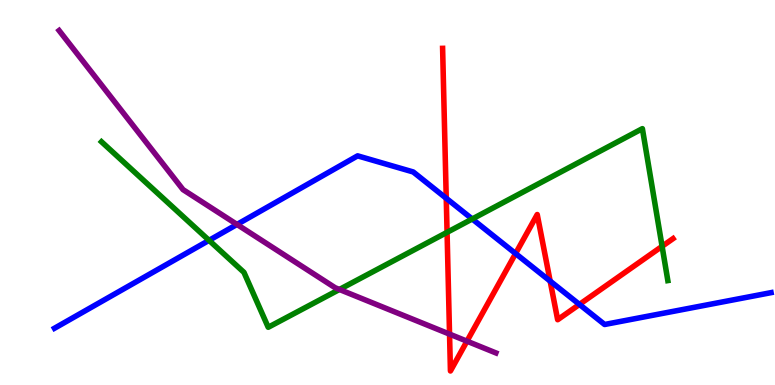[{'lines': ['blue', 'red'], 'intersections': [{'x': 5.76, 'y': 4.85}, {'x': 6.65, 'y': 3.41}, {'x': 7.1, 'y': 2.7}, {'x': 7.48, 'y': 2.09}]}, {'lines': ['green', 'red'], 'intersections': [{'x': 5.77, 'y': 3.97}, {'x': 8.54, 'y': 3.6}]}, {'lines': ['purple', 'red'], 'intersections': [{'x': 5.8, 'y': 1.32}, {'x': 6.03, 'y': 1.14}]}, {'lines': ['blue', 'green'], 'intersections': [{'x': 2.7, 'y': 3.76}, {'x': 6.09, 'y': 4.31}]}, {'lines': ['blue', 'purple'], 'intersections': [{'x': 3.06, 'y': 4.17}]}, {'lines': ['green', 'purple'], 'intersections': [{'x': 4.38, 'y': 2.48}]}]